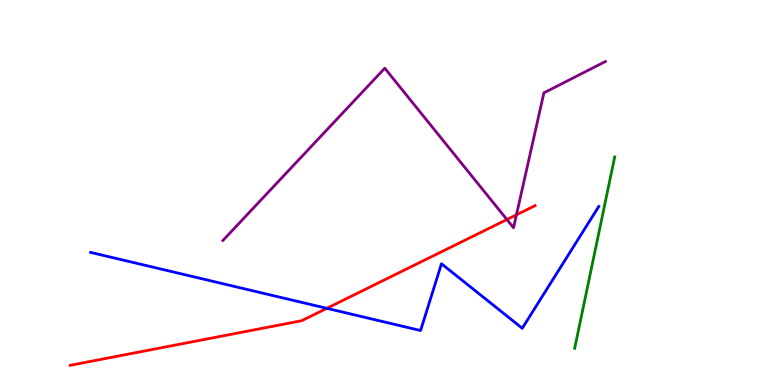[{'lines': ['blue', 'red'], 'intersections': [{'x': 4.22, 'y': 1.99}]}, {'lines': ['green', 'red'], 'intersections': []}, {'lines': ['purple', 'red'], 'intersections': [{'x': 6.54, 'y': 4.3}, {'x': 6.66, 'y': 4.42}]}, {'lines': ['blue', 'green'], 'intersections': []}, {'lines': ['blue', 'purple'], 'intersections': []}, {'lines': ['green', 'purple'], 'intersections': []}]